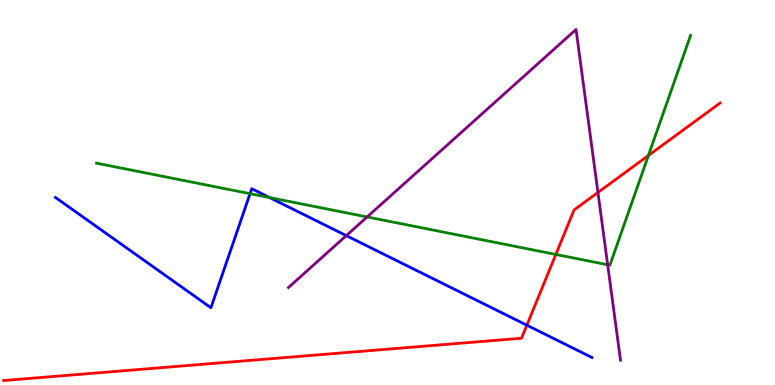[{'lines': ['blue', 'red'], 'intersections': [{'x': 6.8, 'y': 1.55}]}, {'lines': ['green', 'red'], 'intersections': [{'x': 7.17, 'y': 3.39}, {'x': 8.37, 'y': 5.96}]}, {'lines': ['purple', 'red'], 'intersections': [{'x': 7.72, 'y': 5.0}]}, {'lines': ['blue', 'green'], 'intersections': [{'x': 3.23, 'y': 4.97}, {'x': 3.48, 'y': 4.87}]}, {'lines': ['blue', 'purple'], 'intersections': [{'x': 4.47, 'y': 3.88}]}, {'lines': ['green', 'purple'], 'intersections': [{'x': 4.74, 'y': 4.37}, {'x': 7.84, 'y': 3.12}]}]